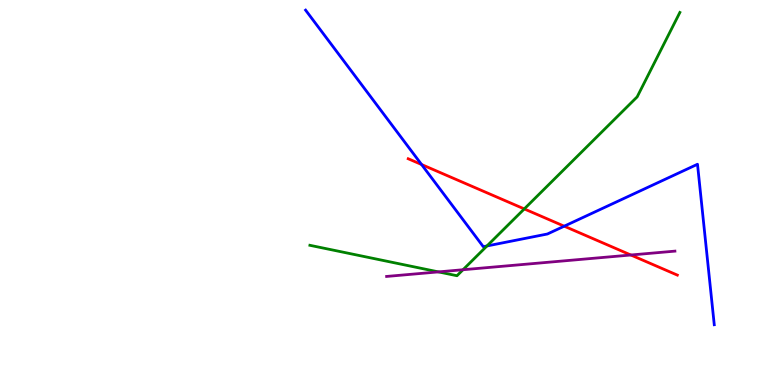[{'lines': ['blue', 'red'], 'intersections': [{'x': 5.44, 'y': 5.73}, {'x': 7.28, 'y': 4.12}]}, {'lines': ['green', 'red'], 'intersections': [{'x': 6.76, 'y': 4.57}]}, {'lines': ['purple', 'red'], 'intersections': [{'x': 8.14, 'y': 3.38}]}, {'lines': ['blue', 'green'], 'intersections': [{'x': 6.28, 'y': 3.61}]}, {'lines': ['blue', 'purple'], 'intersections': []}, {'lines': ['green', 'purple'], 'intersections': [{'x': 5.66, 'y': 2.94}, {'x': 5.97, 'y': 2.99}]}]